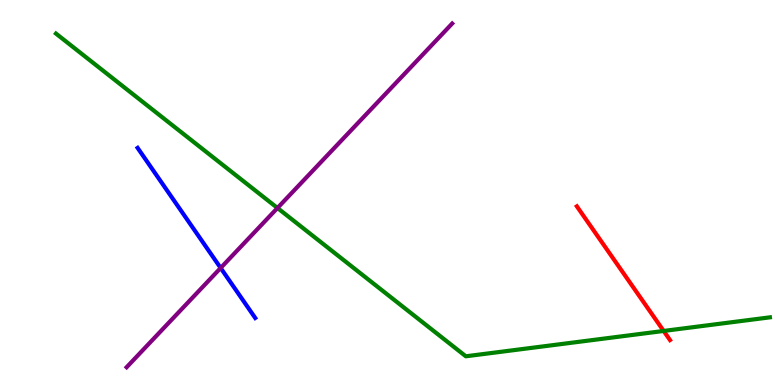[{'lines': ['blue', 'red'], 'intersections': []}, {'lines': ['green', 'red'], 'intersections': [{'x': 8.56, 'y': 1.4}]}, {'lines': ['purple', 'red'], 'intersections': []}, {'lines': ['blue', 'green'], 'intersections': []}, {'lines': ['blue', 'purple'], 'intersections': [{'x': 2.85, 'y': 3.04}]}, {'lines': ['green', 'purple'], 'intersections': [{'x': 3.58, 'y': 4.6}]}]